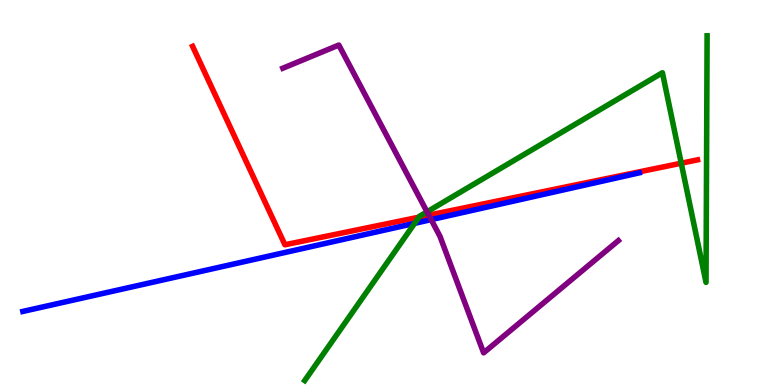[{'lines': ['blue', 'red'], 'intersections': []}, {'lines': ['green', 'red'], 'intersections': [{'x': 5.41, 'y': 4.36}, {'x': 8.79, 'y': 5.76}]}, {'lines': ['purple', 'red'], 'intersections': [{'x': 5.53, 'y': 4.41}]}, {'lines': ['blue', 'green'], 'intersections': [{'x': 5.35, 'y': 4.2}]}, {'lines': ['blue', 'purple'], 'intersections': [{'x': 5.56, 'y': 4.3}]}, {'lines': ['green', 'purple'], 'intersections': [{'x': 5.51, 'y': 4.5}]}]